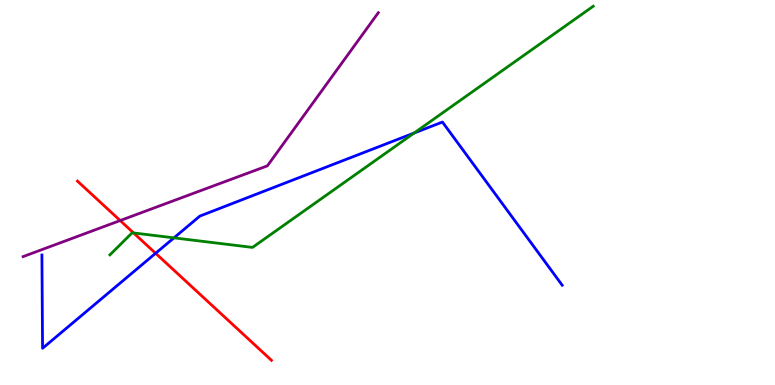[{'lines': ['blue', 'red'], 'intersections': [{'x': 2.01, 'y': 3.42}]}, {'lines': ['green', 'red'], 'intersections': [{'x': 1.72, 'y': 3.95}]}, {'lines': ['purple', 'red'], 'intersections': [{'x': 1.55, 'y': 4.27}]}, {'lines': ['blue', 'green'], 'intersections': [{'x': 2.24, 'y': 3.82}, {'x': 5.34, 'y': 6.54}]}, {'lines': ['blue', 'purple'], 'intersections': []}, {'lines': ['green', 'purple'], 'intersections': []}]